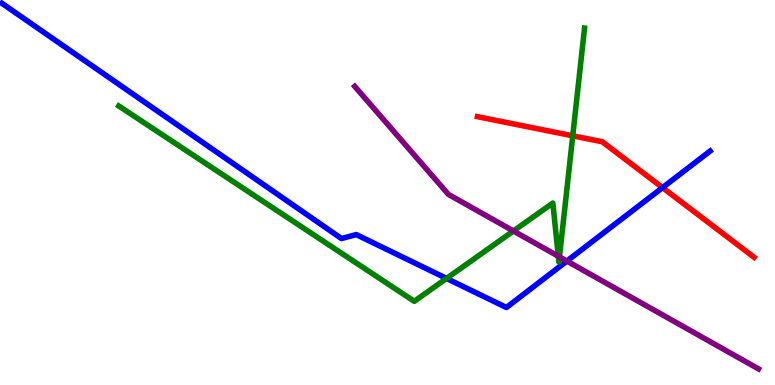[{'lines': ['blue', 'red'], 'intersections': [{'x': 8.55, 'y': 5.13}]}, {'lines': ['green', 'red'], 'intersections': [{'x': 7.39, 'y': 6.47}]}, {'lines': ['purple', 'red'], 'intersections': []}, {'lines': ['blue', 'green'], 'intersections': [{'x': 5.76, 'y': 2.77}]}, {'lines': ['blue', 'purple'], 'intersections': [{'x': 7.31, 'y': 3.22}]}, {'lines': ['green', 'purple'], 'intersections': [{'x': 6.63, 'y': 4.0}, {'x': 7.2, 'y': 3.34}, {'x': 7.22, 'y': 3.33}]}]